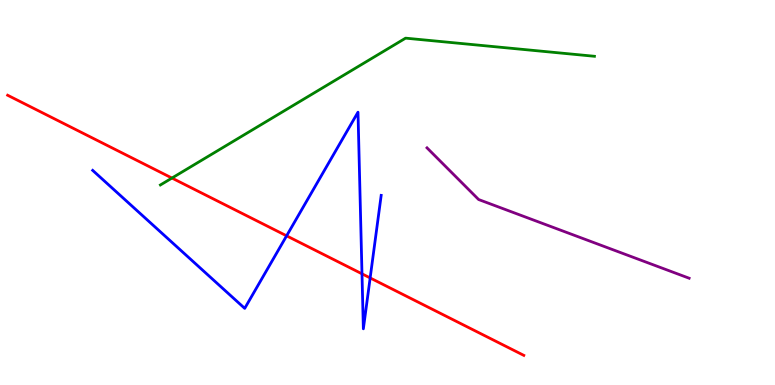[{'lines': ['blue', 'red'], 'intersections': [{'x': 3.7, 'y': 3.87}, {'x': 4.67, 'y': 2.89}, {'x': 4.78, 'y': 2.78}]}, {'lines': ['green', 'red'], 'intersections': [{'x': 2.22, 'y': 5.38}]}, {'lines': ['purple', 'red'], 'intersections': []}, {'lines': ['blue', 'green'], 'intersections': []}, {'lines': ['blue', 'purple'], 'intersections': []}, {'lines': ['green', 'purple'], 'intersections': []}]